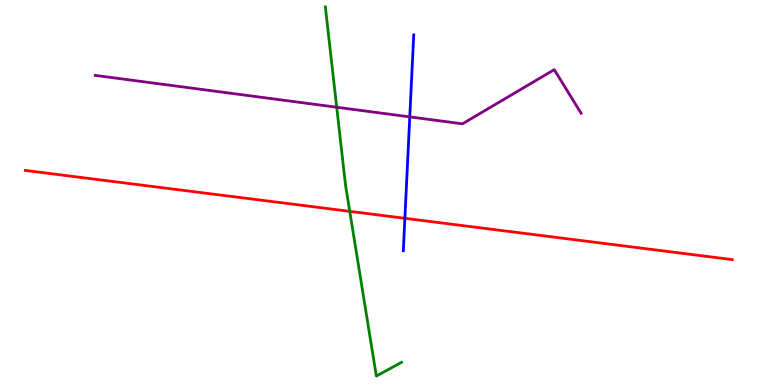[{'lines': ['blue', 'red'], 'intersections': [{'x': 5.22, 'y': 4.33}]}, {'lines': ['green', 'red'], 'intersections': [{'x': 4.51, 'y': 4.51}]}, {'lines': ['purple', 'red'], 'intersections': []}, {'lines': ['blue', 'green'], 'intersections': []}, {'lines': ['blue', 'purple'], 'intersections': [{'x': 5.29, 'y': 6.96}]}, {'lines': ['green', 'purple'], 'intersections': [{'x': 4.34, 'y': 7.21}]}]